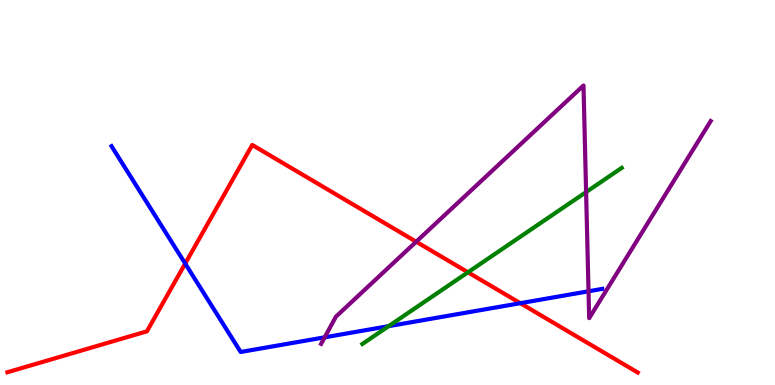[{'lines': ['blue', 'red'], 'intersections': [{'x': 2.39, 'y': 3.15}, {'x': 6.71, 'y': 2.12}]}, {'lines': ['green', 'red'], 'intersections': [{'x': 6.04, 'y': 2.93}]}, {'lines': ['purple', 'red'], 'intersections': [{'x': 5.37, 'y': 3.72}]}, {'lines': ['blue', 'green'], 'intersections': [{'x': 5.01, 'y': 1.53}]}, {'lines': ['blue', 'purple'], 'intersections': [{'x': 4.19, 'y': 1.24}, {'x': 7.59, 'y': 2.43}]}, {'lines': ['green', 'purple'], 'intersections': [{'x': 7.56, 'y': 5.01}]}]